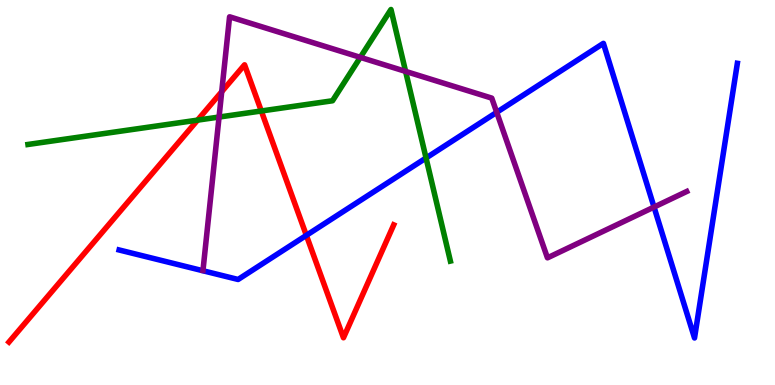[{'lines': ['blue', 'red'], 'intersections': [{'x': 3.95, 'y': 3.89}]}, {'lines': ['green', 'red'], 'intersections': [{'x': 2.55, 'y': 6.88}, {'x': 3.37, 'y': 7.12}]}, {'lines': ['purple', 'red'], 'intersections': [{'x': 2.86, 'y': 7.62}]}, {'lines': ['blue', 'green'], 'intersections': [{'x': 5.5, 'y': 5.9}]}, {'lines': ['blue', 'purple'], 'intersections': [{'x': 6.41, 'y': 7.08}, {'x': 8.44, 'y': 4.62}]}, {'lines': ['green', 'purple'], 'intersections': [{'x': 2.83, 'y': 6.96}, {'x': 4.65, 'y': 8.51}, {'x': 5.23, 'y': 8.15}]}]